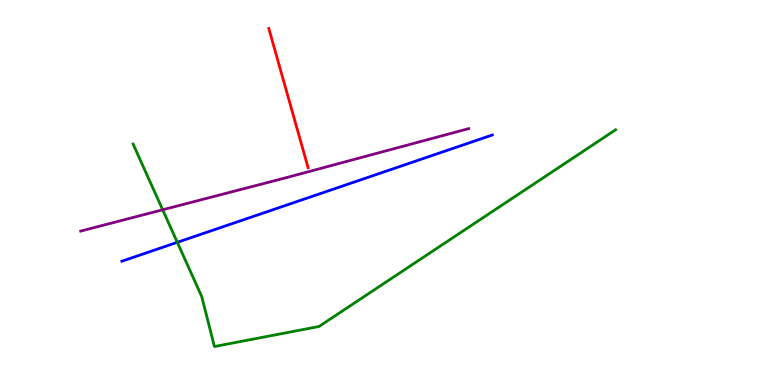[{'lines': ['blue', 'red'], 'intersections': []}, {'lines': ['green', 'red'], 'intersections': []}, {'lines': ['purple', 'red'], 'intersections': []}, {'lines': ['blue', 'green'], 'intersections': [{'x': 2.29, 'y': 3.71}]}, {'lines': ['blue', 'purple'], 'intersections': []}, {'lines': ['green', 'purple'], 'intersections': [{'x': 2.1, 'y': 4.55}]}]